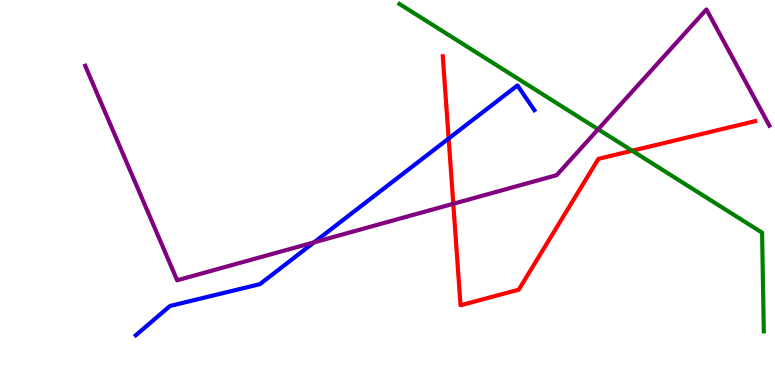[{'lines': ['blue', 'red'], 'intersections': [{'x': 5.79, 'y': 6.4}]}, {'lines': ['green', 'red'], 'intersections': [{'x': 8.16, 'y': 6.08}]}, {'lines': ['purple', 'red'], 'intersections': [{'x': 5.85, 'y': 4.71}]}, {'lines': ['blue', 'green'], 'intersections': []}, {'lines': ['blue', 'purple'], 'intersections': [{'x': 4.05, 'y': 3.71}]}, {'lines': ['green', 'purple'], 'intersections': [{'x': 7.72, 'y': 6.64}]}]